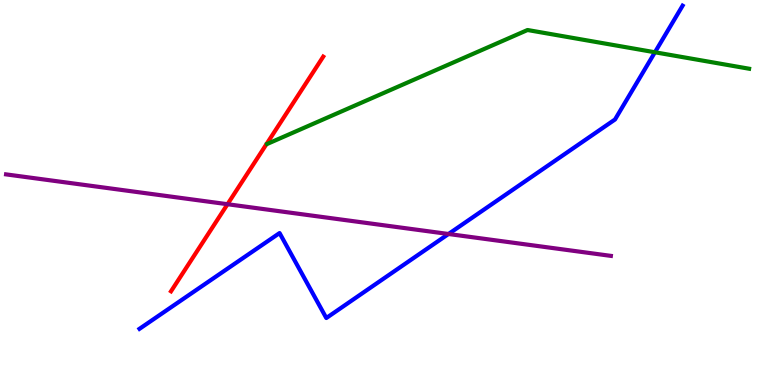[{'lines': ['blue', 'red'], 'intersections': []}, {'lines': ['green', 'red'], 'intersections': []}, {'lines': ['purple', 'red'], 'intersections': [{'x': 2.94, 'y': 4.7}]}, {'lines': ['blue', 'green'], 'intersections': [{'x': 8.45, 'y': 8.64}]}, {'lines': ['blue', 'purple'], 'intersections': [{'x': 5.79, 'y': 3.92}]}, {'lines': ['green', 'purple'], 'intersections': []}]